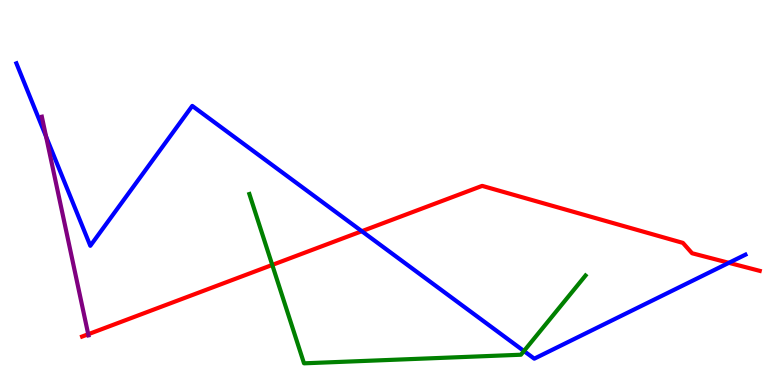[{'lines': ['blue', 'red'], 'intersections': [{'x': 4.67, 'y': 3.99}, {'x': 9.4, 'y': 3.17}]}, {'lines': ['green', 'red'], 'intersections': [{'x': 3.51, 'y': 3.12}]}, {'lines': ['purple', 'red'], 'intersections': [{'x': 1.14, 'y': 1.32}]}, {'lines': ['blue', 'green'], 'intersections': [{'x': 6.76, 'y': 0.882}]}, {'lines': ['blue', 'purple'], 'intersections': [{'x': 0.595, 'y': 6.45}]}, {'lines': ['green', 'purple'], 'intersections': []}]